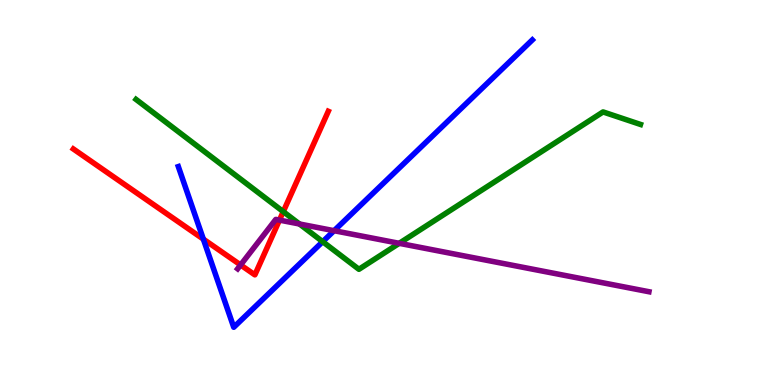[{'lines': ['blue', 'red'], 'intersections': [{'x': 2.62, 'y': 3.79}]}, {'lines': ['green', 'red'], 'intersections': [{'x': 3.66, 'y': 4.5}]}, {'lines': ['purple', 'red'], 'intersections': [{'x': 3.1, 'y': 3.12}, {'x': 3.61, 'y': 4.28}]}, {'lines': ['blue', 'green'], 'intersections': [{'x': 4.16, 'y': 3.72}]}, {'lines': ['blue', 'purple'], 'intersections': [{'x': 4.31, 'y': 4.01}]}, {'lines': ['green', 'purple'], 'intersections': [{'x': 3.86, 'y': 4.18}, {'x': 5.15, 'y': 3.68}]}]